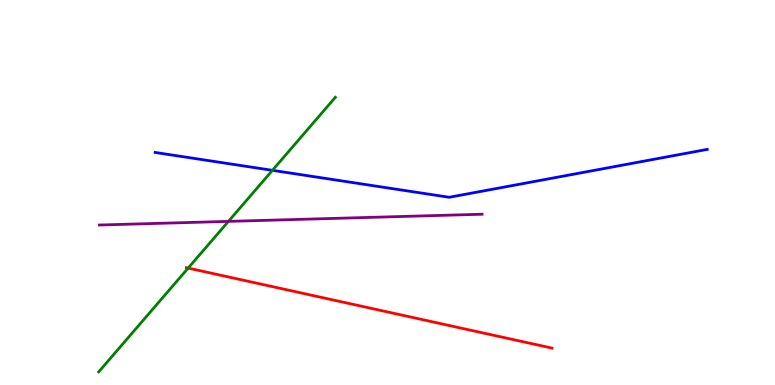[{'lines': ['blue', 'red'], 'intersections': []}, {'lines': ['green', 'red'], 'intersections': [{'x': 2.43, 'y': 3.04}]}, {'lines': ['purple', 'red'], 'intersections': []}, {'lines': ['blue', 'green'], 'intersections': [{'x': 3.52, 'y': 5.58}]}, {'lines': ['blue', 'purple'], 'intersections': []}, {'lines': ['green', 'purple'], 'intersections': [{'x': 2.95, 'y': 4.25}]}]